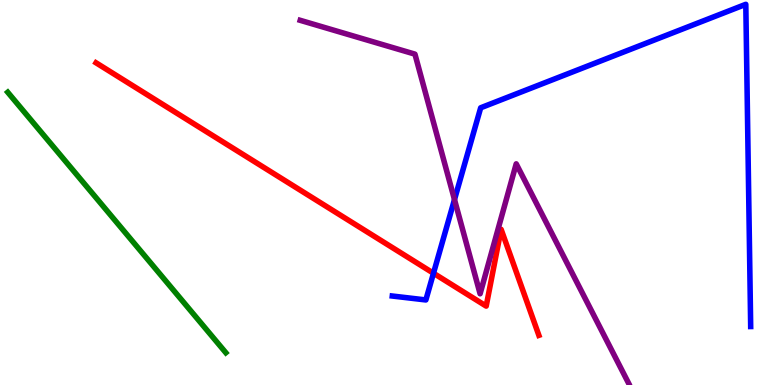[{'lines': ['blue', 'red'], 'intersections': [{'x': 5.59, 'y': 2.9}]}, {'lines': ['green', 'red'], 'intersections': []}, {'lines': ['purple', 'red'], 'intersections': []}, {'lines': ['blue', 'green'], 'intersections': []}, {'lines': ['blue', 'purple'], 'intersections': [{'x': 5.86, 'y': 4.82}]}, {'lines': ['green', 'purple'], 'intersections': []}]